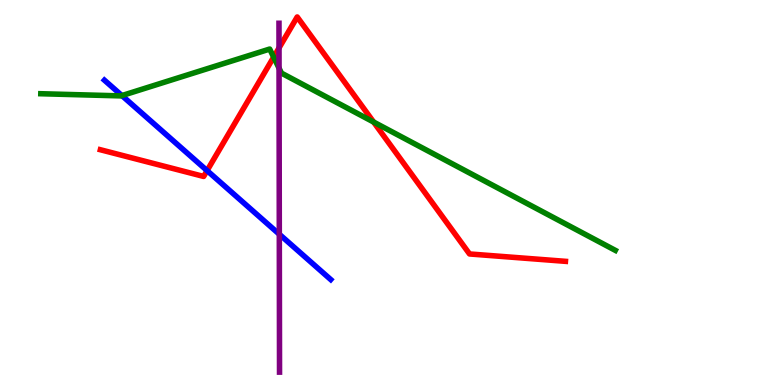[{'lines': ['blue', 'red'], 'intersections': [{'x': 2.67, 'y': 5.57}]}, {'lines': ['green', 'red'], 'intersections': [{'x': 3.53, 'y': 8.52}, {'x': 4.82, 'y': 6.83}]}, {'lines': ['purple', 'red'], 'intersections': [{'x': 3.6, 'y': 8.75}]}, {'lines': ['blue', 'green'], 'intersections': [{'x': 1.57, 'y': 7.52}]}, {'lines': ['blue', 'purple'], 'intersections': [{'x': 3.6, 'y': 3.92}]}, {'lines': ['green', 'purple'], 'intersections': [{'x': 3.6, 'y': 8.23}]}]